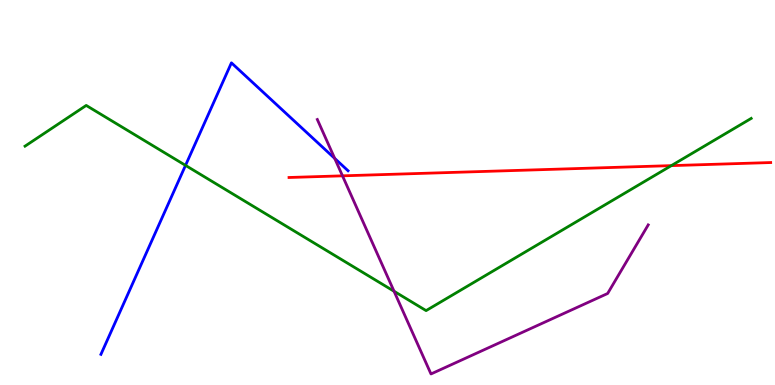[{'lines': ['blue', 'red'], 'intersections': []}, {'lines': ['green', 'red'], 'intersections': [{'x': 8.66, 'y': 5.7}]}, {'lines': ['purple', 'red'], 'intersections': [{'x': 4.42, 'y': 5.43}]}, {'lines': ['blue', 'green'], 'intersections': [{'x': 2.39, 'y': 5.7}]}, {'lines': ['blue', 'purple'], 'intersections': [{'x': 4.32, 'y': 5.89}]}, {'lines': ['green', 'purple'], 'intersections': [{'x': 5.08, 'y': 2.43}]}]